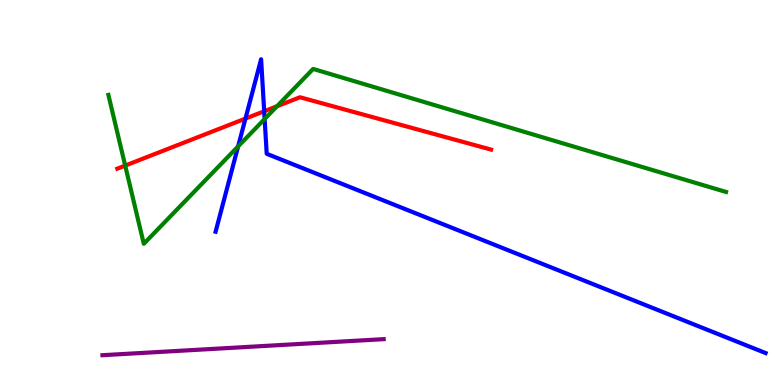[{'lines': ['blue', 'red'], 'intersections': [{'x': 3.17, 'y': 6.92}, {'x': 3.41, 'y': 7.11}]}, {'lines': ['green', 'red'], 'intersections': [{'x': 1.62, 'y': 5.7}, {'x': 3.57, 'y': 7.24}]}, {'lines': ['purple', 'red'], 'intersections': []}, {'lines': ['blue', 'green'], 'intersections': [{'x': 3.07, 'y': 6.2}, {'x': 3.41, 'y': 6.91}]}, {'lines': ['blue', 'purple'], 'intersections': []}, {'lines': ['green', 'purple'], 'intersections': []}]